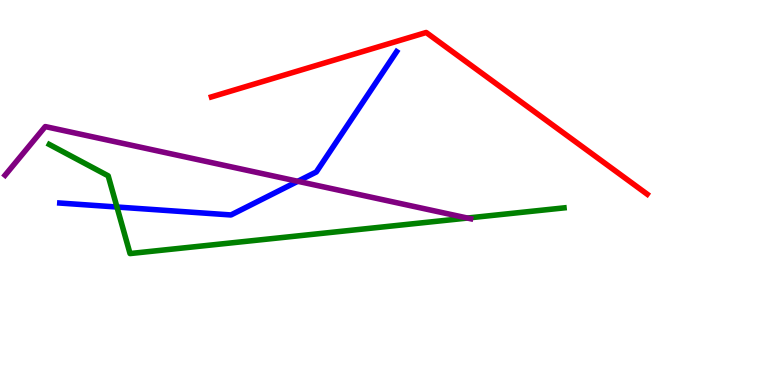[{'lines': ['blue', 'red'], 'intersections': []}, {'lines': ['green', 'red'], 'intersections': []}, {'lines': ['purple', 'red'], 'intersections': []}, {'lines': ['blue', 'green'], 'intersections': [{'x': 1.51, 'y': 4.62}]}, {'lines': ['blue', 'purple'], 'intersections': [{'x': 3.84, 'y': 5.29}]}, {'lines': ['green', 'purple'], 'intersections': [{'x': 6.03, 'y': 4.34}]}]